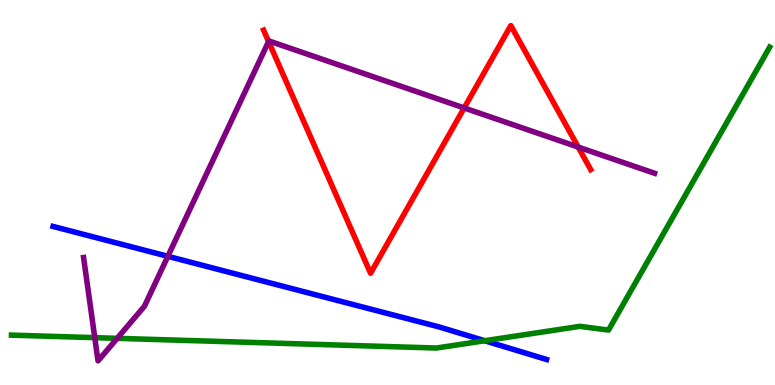[{'lines': ['blue', 'red'], 'intersections': []}, {'lines': ['green', 'red'], 'intersections': []}, {'lines': ['purple', 'red'], 'intersections': [{'x': 3.47, 'y': 8.92}, {'x': 5.99, 'y': 7.2}, {'x': 7.46, 'y': 6.18}]}, {'lines': ['blue', 'green'], 'intersections': [{'x': 6.25, 'y': 1.15}]}, {'lines': ['blue', 'purple'], 'intersections': [{'x': 2.17, 'y': 3.34}]}, {'lines': ['green', 'purple'], 'intersections': [{'x': 1.22, 'y': 1.23}, {'x': 1.51, 'y': 1.21}]}]